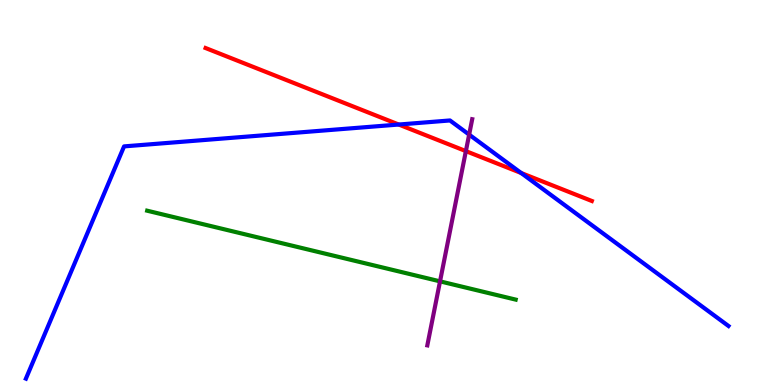[{'lines': ['blue', 'red'], 'intersections': [{'x': 5.15, 'y': 6.77}, {'x': 6.72, 'y': 5.51}]}, {'lines': ['green', 'red'], 'intersections': []}, {'lines': ['purple', 'red'], 'intersections': [{'x': 6.01, 'y': 6.08}]}, {'lines': ['blue', 'green'], 'intersections': []}, {'lines': ['blue', 'purple'], 'intersections': [{'x': 6.05, 'y': 6.5}]}, {'lines': ['green', 'purple'], 'intersections': [{'x': 5.68, 'y': 2.69}]}]